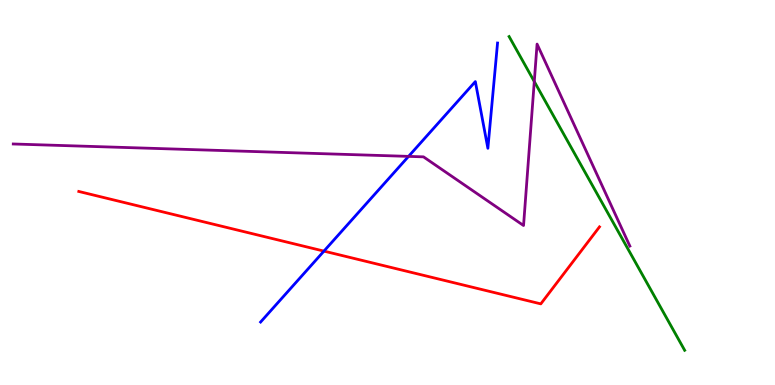[{'lines': ['blue', 'red'], 'intersections': [{'x': 4.18, 'y': 3.48}]}, {'lines': ['green', 'red'], 'intersections': []}, {'lines': ['purple', 'red'], 'intersections': []}, {'lines': ['blue', 'green'], 'intersections': []}, {'lines': ['blue', 'purple'], 'intersections': [{'x': 5.27, 'y': 5.94}]}, {'lines': ['green', 'purple'], 'intersections': [{'x': 6.89, 'y': 7.88}]}]